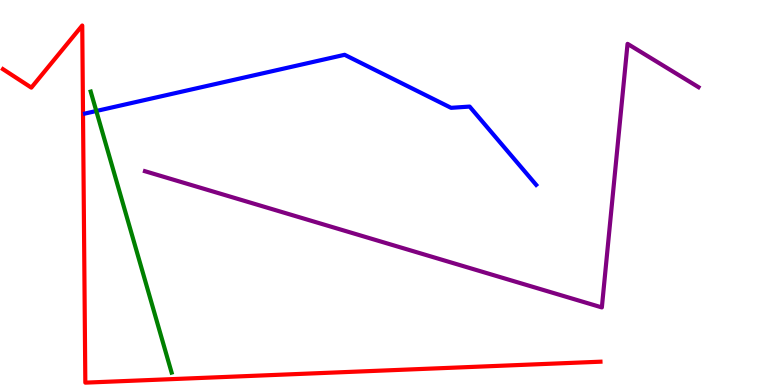[{'lines': ['blue', 'red'], 'intersections': []}, {'lines': ['green', 'red'], 'intersections': []}, {'lines': ['purple', 'red'], 'intersections': []}, {'lines': ['blue', 'green'], 'intersections': [{'x': 1.24, 'y': 7.12}]}, {'lines': ['blue', 'purple'], 'intersections': []}, {'lines': ['green', 'purple'], 'intersections': []}]